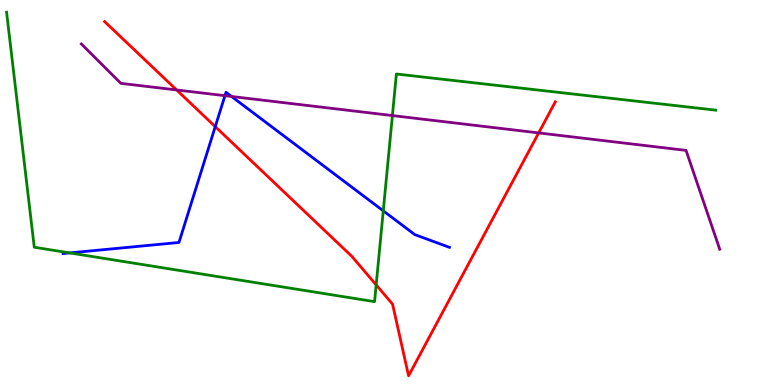[{'lines': ['blue', 'red'], 'intersections': [{'x': 2.78, 'y': 6.71}]}, {'lines': ['green', 'red'], 'intersections': [{'x': 4.85, 'y': 2.6}]}, {'lines': ['purple', 'red'], 'intersections': [{'x': 2.28, 'y': 7.66}, {'x': 6.95, 'y': 6.55}]}, {'lines': ['blue', 'green'], 'intersections': [{'x': 0.899, 'y': 3.43}, {'x': 4.95, 'y': 4.52}]}, {'lines': ['blue', 'purple'], 'intersections': [{'x': 2.9, 'y': 7.51}, {'x': 2.99, 'y': 7.49}]}, {'lines': ['green', 'purple'], 'intersections': [{'x': 5.06, 'y': 7.0}]}]